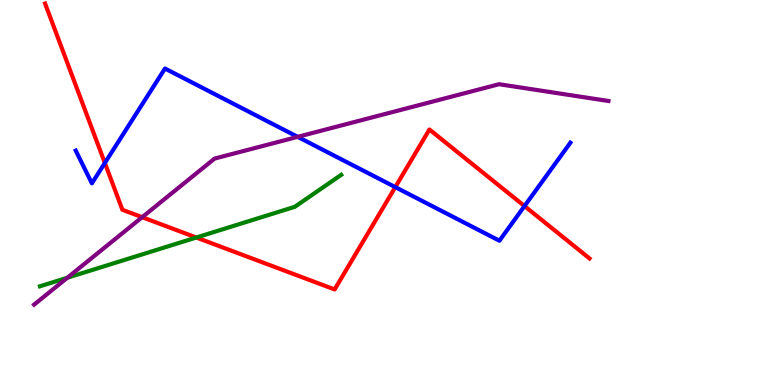[{'lines': ['blue', 'red'], 'intersections': [{'x': 1.35, 'y': 5.77}, {'x': 5.1, 'y': 5.14}, {'x': 6.77, 'y': 4.65}]}, {'lines': ['green', 'red'], 'intersections': [{'x': 2.53, 'y': 3.83}]}, {'lines': ['purple', 'red'], 'intersections': [{'x': 1.83, 'y': 4.36}]}, {'lines': ['blue', 'green'], 'intersections': []}, {'lines': ['blue', 'purple'], 'intersections': [{'x': 3.84, 'y': 6.45}]}, {'lines': ['green', 'purple'], 'intersections': [{'x': 0.869, 'y': 2.79}]}]